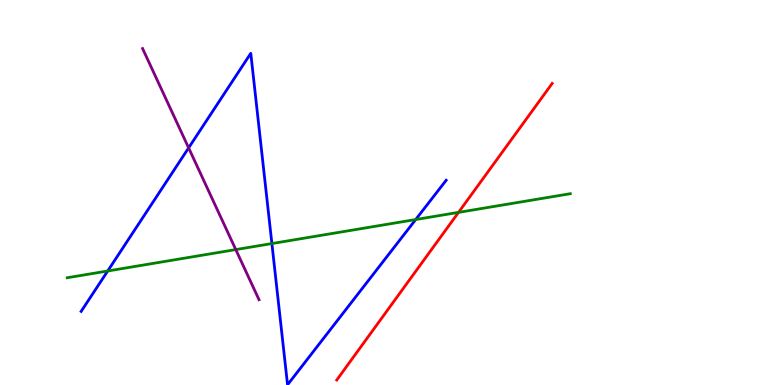[{'lines': ['blue', 'red'], 'intersections': []}, {'lines': ['green', 'red'], 'intersections': [{'x': 5.92, 'y': 4.48}]}, {'lines': ['purple', 'red'], 'intersections': []}, {'lines': ['blue', 'green'], 'intersections': [{'x': 1.39, 'y': 2.96}, {'x': 3.51, 'y': 3.67}, {'x': 5.36, 'y': 4.3}]}, {'lines': ['blue', 'purple'], 'intersections': [{'x': 2.43, 'y': 6.16}]}, {'lines': ['green', 'purple'], 'intersections': [{'x': 3.04, 'y': 3.52}]}]